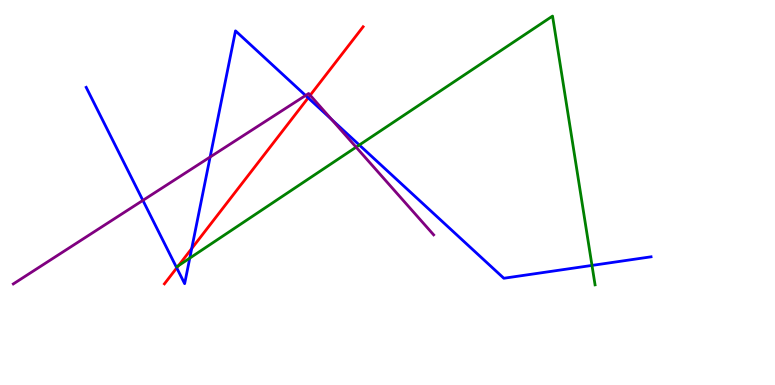[{'lines': ['blue', 'red'], 'intersections': [{'x': 2.28, 'y': 3.04}, {'x': 2.47, 'y': 3.54}, {'x': 3.98, 'y': 7.46}]}, {'lines': ['green', 'red'], 'intersections': [{'x': 2.3, 'y': 3.1}]}, {'lines': ['purple', 'red'], 'intersections': [{'x': 4.0, 'y': 7.53}]}, {'lines': ['blue', 'green'], 'intersections': [{'x': 2.45, 'y': 3.3}, {'x': 4.64, 'y': 6.23}, {'x': 7.64, 'y': 3.11}]}, {'lines': ['blue', 'purple'], 'intersections': [{'x': 1.84, 'y': 4.8}, {'x': 2.71, 'y': 5.92}, {'x': 3.94, 'y': 7.52}, {'x': 4.28, 'y': 6.9}]}, {'lines': ['green', 'purple'], 'intersections': [{'x': 4.59, 'y': 6.18}]}]